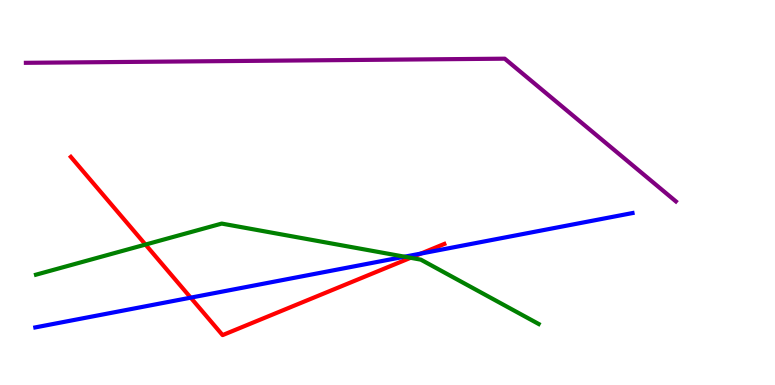[{'lines': ['blue', 'red'], 'intersections': [{'x': 2.46, 'y': 2.27}, {'x': 5.43, 'y': 3.41}]}, {'lines': ['green', 'red'], 'intersections': [{'x': 1.88, 'y': 3.65}, {'x': 5.3, 'y': 3.3}]}, {'lines': ['purple', 'red'], 'intersections': []}, {'lines': ['blue', 'green'], 'intersections': [{'x': 5.22, 'y': 3.33}]}, {'lines': ['blue', 'purple'], 'intersections': []}, {'lines': ['green', 'purple'], 'intersections': []}]